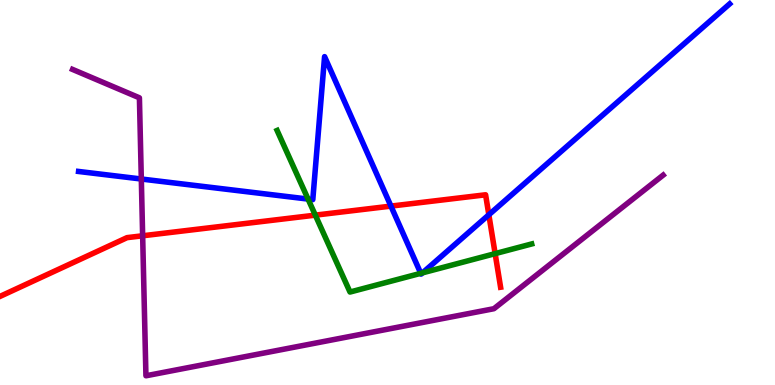[{'lines': ['blue', 'red'], 'intersections': [{'x': 5.04, 'y': 4.65}, {'x': 6.31, 'y': 4.42}]}, {'lines': ['green', 'red'], 'intersections': [{'x': 4.07, 'y': 4.41}, {'x': 6.39, 'y': 3.41}]}, {'lines': ['purple', 'red'], 'intersections': [{'x': 1.84, 'y': 3.88}]}, {'lines': ['blue', 'green'], 'intersections': [{'x': 3.98, 'y': 4.83}, {'x': 5.43, 'y': 2.9}, {'x': 5.45, 'y': 2.91}]}, {'lines': ['blue', 'purple'], 'intersections': [{'x': 1.82, 'y': 5.35}]}, {'lines': ['green', 'purple'], 'intersections': []}]